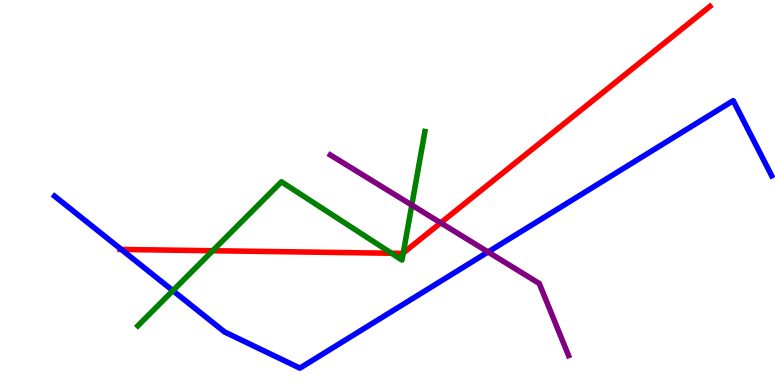[{'lines': ['blue', 'red'], 'intersections': [{'x': 1.57, 'y': 3.52}]}, {'lines': ['green', 'red'], 'intersections': [{'x': 2.74, 'y': 3.49}, {'x': 5.05, 'y': 3.42}, {'x': 5.2, 'y': 3.43}]}, {'lines': ['purple', 'red'], 'intersections': [{'x': 5.69, 'y': 4.21}]}, {'lines': ['blue', 'green'], 'intersections': [{'x': 2.23, 'y': 2.45}]}, {'lines': ['blue', 'purple'], 'intersections': [{'x': 6.3, 'y': 3.46}]}, {'lines': ['green', 'purple'], 'intersections': [{'x': 5.31, 'y': 4.67}]}]